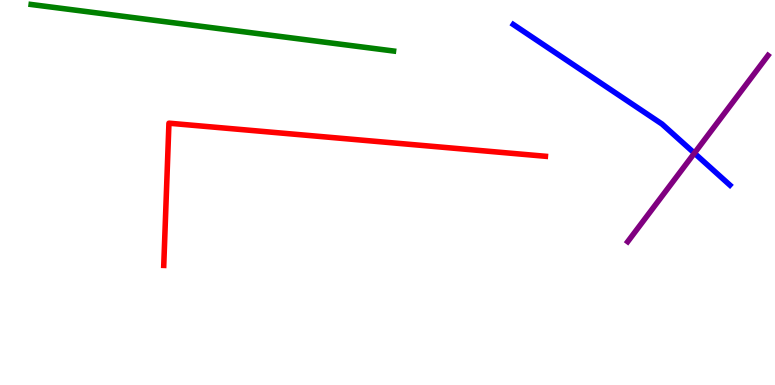[{'lines': ['blue', 'red'], 'intersections': []}, {'lines': ['green', 'red'], 'intersections': []}, {'lines': ['purple', 'red'], 'intersections': []}, {'lines': ['blue', 'green'], 'intersections': []}, {'lines': ['blue', 'purple'], 'intersections': [{'x': 8.96, 'y': 6.02}]}, {'lines': ['green', 'purple'], 'intersections': []}]